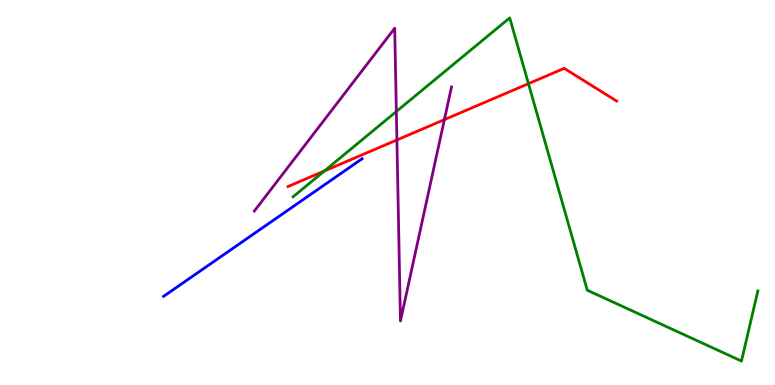[{'lines': ['blue', 'red'], 'intersections': []}, {'lines': ['green', 'red'], 'intersections': [{'x': 4.18, 'y': 5.56}, {'x': 6.82, 'y': 7.83}]}, {'lines': ['purple', 'red'], 'intersections': [{'x': 5.12, 'y': 6.36}, {'x': 5.73, 'y': 6.89}]}, {'lines': ['blue', 'green'], 'intersections': []}, {'lines': ['blue', 'purple'], 'intersections': []}, {'lines': ['green', 'purple'], 'intersections': [{'x': 5.11, 'y': 7.1}]}]